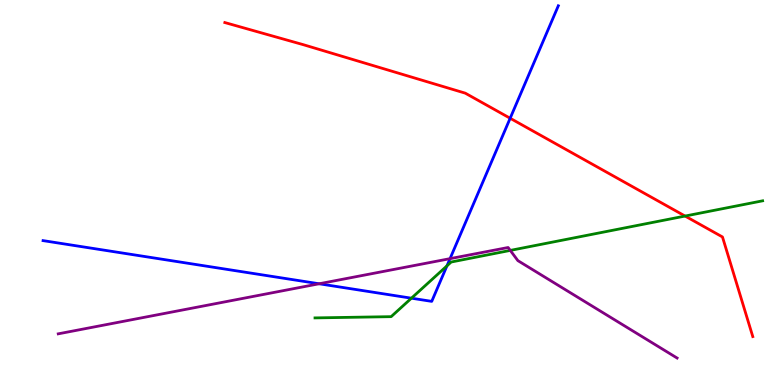[{'lines': ['blue', 'red'], 'intersections': [{'x': 6.58, 'y': 6.93}]}, {'lines': ['green', 'red'], 'intersections': [{'x': 8.84, 'y': 4.39}]}, {'lines': ['purple', 'red'], 'intersections': []}, {'lines': ['blue', 'green'], 'intersections': [{'x': 5.31, 'y': 2.25}, {'x': 5.77, 'y': 3.09}]}, {'lines': ['blue', 'purple'], 'intersections': [{'x': 4.12, 'y': 2.63}, {'x': 5.81, 'y': 3.28}]}, {'lines': ['green', 'purple'], 'intersections': [{'x': 6.58, 'y': 3.5}]}]